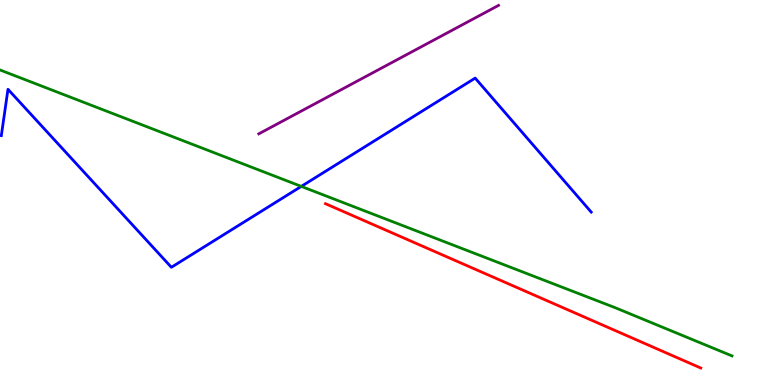[{'lines': ['blue', 'red'], 'intersections': []}, {'lines': ['green', 'red'], 'intersections': []}, {'lines': ['purple', 'red'], 'intersections': []}, {'lines': ['blue', 'green'], 'intersections': [{'x': 3.89, 'y': 5.16}]}, {'lines': ['blue', 'purple'], 'intersections': []}, {'lines': ['green', 'purple'], 'intersections': []}]